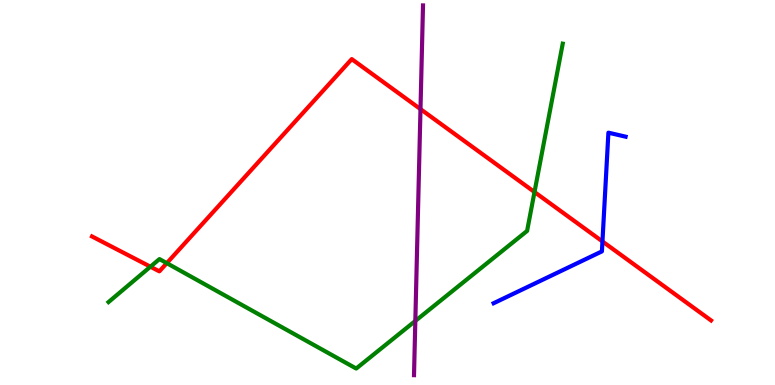[{'lines': ['blue', 'red'], 'intersections': [{'x': 7.77, 'y': 3.73}]}, {'lines': ['green', 'red'], 'intersections': [{'x': 1.94, 'y': 3.07}, {'x': 2.15, 'y': 3.16}, {'x': 6.9, 'y': 5.01}]}, {'lines': ['purple', 'red'], 'intersections': [{'x': 5.43, 'y': 7.17}]}, {'lines': ['blue', 'green'], 'intersections': []}, {'lines': ['blue', 'purple'], 'intersections': []}, {'lines': ['green', 'purple'], 'intersections': [{'x': 5.36, 'y': 1.66}]}]